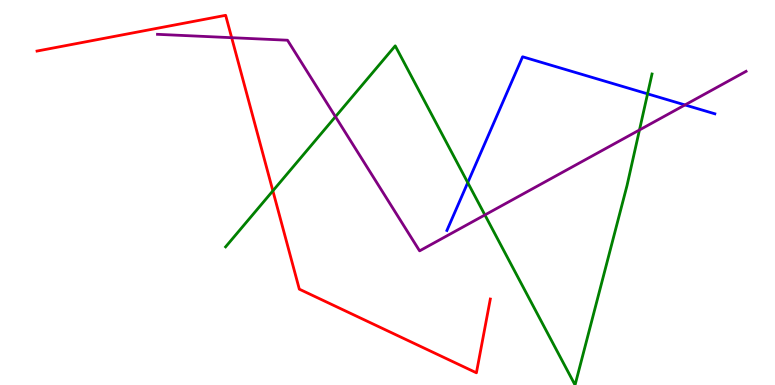[{'lines': ['blue', 'red'], 'intersections': []}, {'lines': ['green', 'red'], 'intersections': [{'x': 3.52, 'y': 5.04}]}, {'lines': ['purple', 'red'], 'intersections': [{'x': 2.99, 'y': 9.02}]}, {'lines': ['blue', 'green'], 'intersections': [{'x': 6.04, 'y': 5.26}, {'x': 8.36, 'y': 7.56}]}, {'lines': ['blue', 'purple'], 'intersections': [{'x': 8.84, 'y': 7.27}]}, {'lines': ['green', 'purple'], 'intersections': [{'x': 4.33, 'y': 6.97}, {'x': 6.26, 'y': 4.42}, {'x': 8.25, 'y': 6.62}]}]